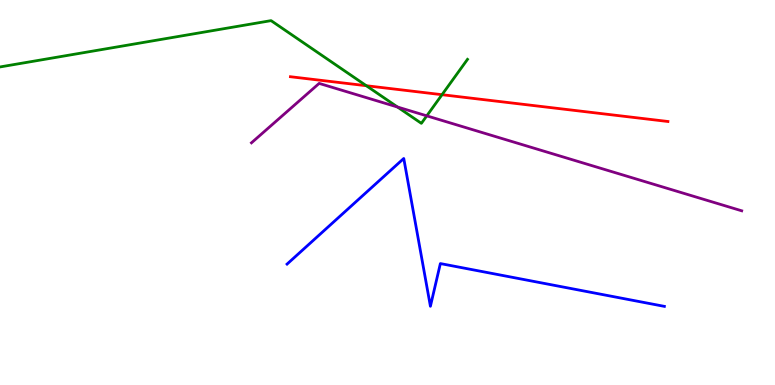[{'lines': ['blue', 'red'], 'intersections': []}, {'lines': ['green', 'red'], 'intersections': [{'x': 4.73, 'y': 7.77}, {'x': 5.7, 'y': 7.54}]}, {'lines': ['purple', 'red'], 'intersections': []}, {'lines': ['blue', 'green'], 'intersections': []}, {'lines': ['blue', 'purple'], 'intersections': []}, {'lines': ['green', 'purple'], 'intersections': [{'x': 5.13, 'y': 7.22}, {'x': 5.51, 'y': 6.99}]}]